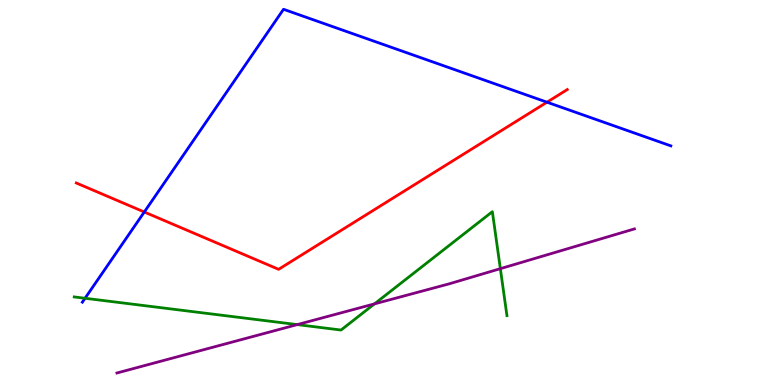[{'lines': ['blue', 'red'], 'intersections': [{'x': 1.86, 'y': 4.49}, {'x': 7.06, 'y': 7.35}]}, {'lines': ['green', 'red'], 'intersections': []}, {'lines': ['purple', 'red'], 'intersections': []}, {'lines': ['blue', 'green'], 'intersections': [{'x': 1.1, 'y': 2.25}]}, {'lines': ['blue', 'purple'], 'intersections': []}, {'lines': ['green', 'purple'], 'intersections': [{'x': 3.84, 'y': 1.57}, {'x': 4.83, 'y': 2.11}, {'x': 6.46, 'y': 3.02}]}]